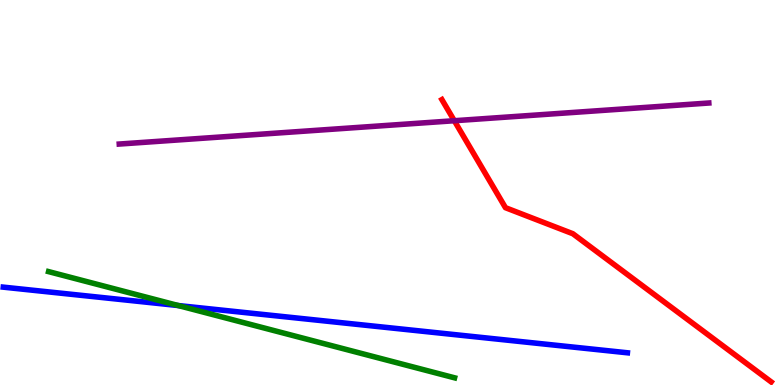[{'lines': ['blue', 'red'], 'intersections': []}, {'lines': ['green', 'red'], 'intersections': []}, {'lines': ['purple', 'red'], 'intersections': [{'x': 5.86, 'y': 6.86}]}, {'lines': ['blue', 'green'], 'intersections': [{'x': 2.3, 'y': 2.06}]}, {'lines': ['blue', 'purple'], 'intersections': []}, {'lines': ['green', 'purple'], 'intersections': []}]